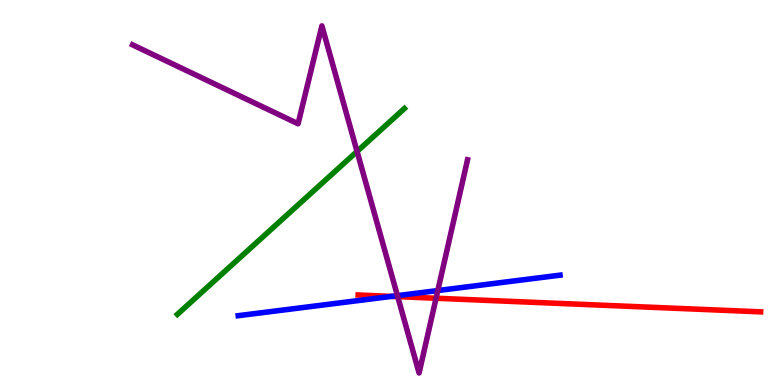[{'lines': ['blue', 'red'], 'intersections': [{'x': 5.05, 'y': 2.3}]}, {'lines': ['green', 'red'], 'intersections': []}, {'lines': ['purple', 'red'], 'intersections': [{'x': 5.13, 'y': 2.3}, {'x': 5.63, 'y': 2.25}]}, {'lines': ['blue', 'green'], 'intersections': []}, {'lines': ['blue', 'purple'], 'intersections': [{'x': 5.13, 'y': 2.32}, {'x': 5.65, 'y': 2.45}]}, {'lines': ['green', 'purple'], 'intersections': [{'x': 4.61, 'y': 6.07}]}]